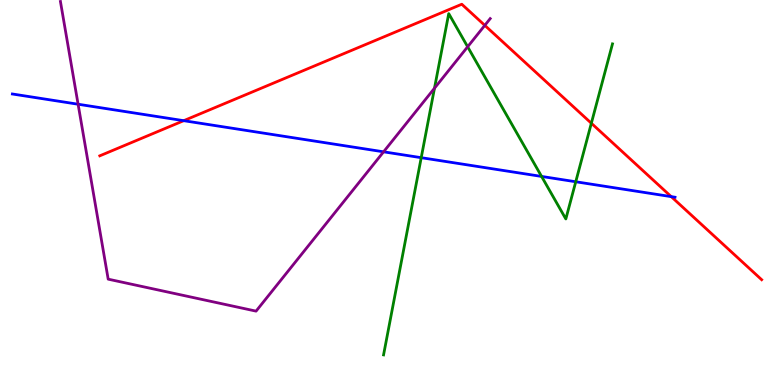[{'lines': ['blue', 'red'], 'intersections': [{'x': 2.37, 'y': 6.87}, {'x': 8.66, 'y': 4.89}]}, {'lines': ['green', 'red'], 'intersections': [{'x': 7.63, 'y': 6.8}]}, {'lines': ['purple', 'red'], 'intersections': [{'x': 6.26, 'y': 9.34}]}, {'lines': ['blue', 'green'], 'intersections': [{'x': 5.44, 'y': 5.9}, {'x': 6.99, 'y': 5.42}, {'x': 7.43, 'y': 5.28}]}, {'lines': ['blue', 'purple'], 'intersections': [{'x': 1.01, 'y': 7.29}, {'x': 4.95, 'y': 6.06}]}, {'lines': ['green', 'purple'], 'intersections': [{'x': 5.61, 'y': 7.71}, {'x': 6.03, 'y': 8.78}]}]